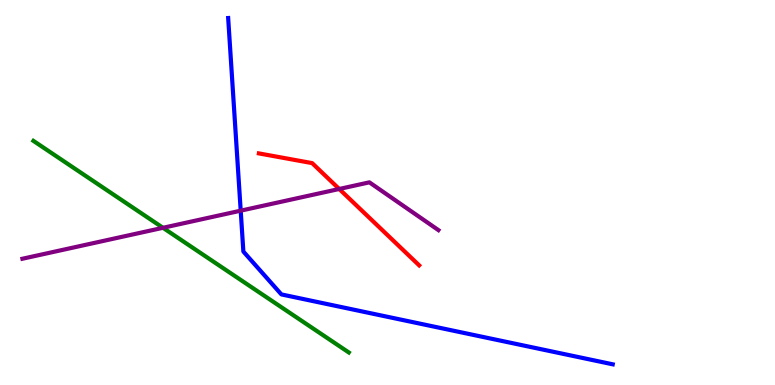[{'lines': ['blue', 'red'], 'intersections': []}, {'lines': ['green', 'red'], 'intersections': []}, {'lines': ['purple', 'red'], 'intersections': [{'x': 4.38, 'y': 5.09}]}, {'lines': ['blue', 'green'], 'intersections': []}, {'lines': ['blue', 'purple'], 'intersections': [{'x': 3.11, 'y': 4.53}]}, {'lines': ['green', 'purple'], 'intersections': [{'x': 2.1, 'y': 4.08}]}]